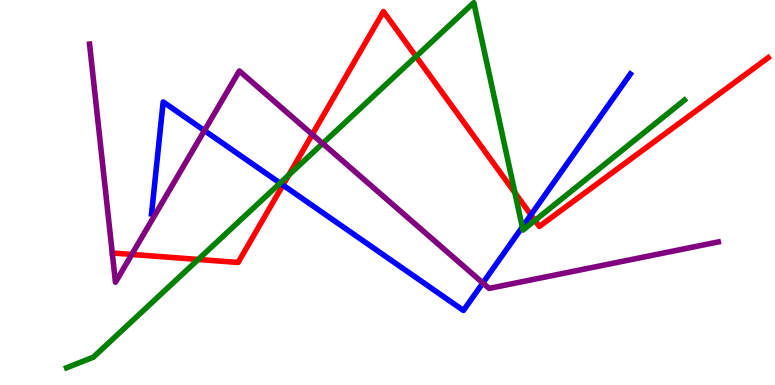[{'lines': ['blue', 'red'], 'intersections': [{'x': 3.65, 'y': 5.19}, {'x': 6.85, 'y': 4.42}]}, {'lines': ['green', 'red'], 'intersections': [{'x': 2.56, 'y': 3.26}, {'x': 3.73, 'y': 5.45}, {'x': 5.37, 'y': 8.53}, {'x': 6.64, 'y': 4.99}, {'x': 6.9, 'y': 4.27}]}, {'lines': ['purple', 'red'], 'intersections': [{'x': 1.7, 'y': 3.39}, {'x': 4.03, 'y': 6.51}]}, {'lines': ['blue', 'green'], 'intersections': [{'x': 3.61, 'y': 5.24}, {'x': 6.74, 'y': 4.1}]}, {'lines': ['blue', 'purple'], 'intersections': [{'x': 2.64, 'y': 6.61}, {'x': 6.23, 'y': 2.65}]}, {'lines': ['green', 'purple'], 'intersections': [{'x': 4.16, 'y': 6.27}]}]